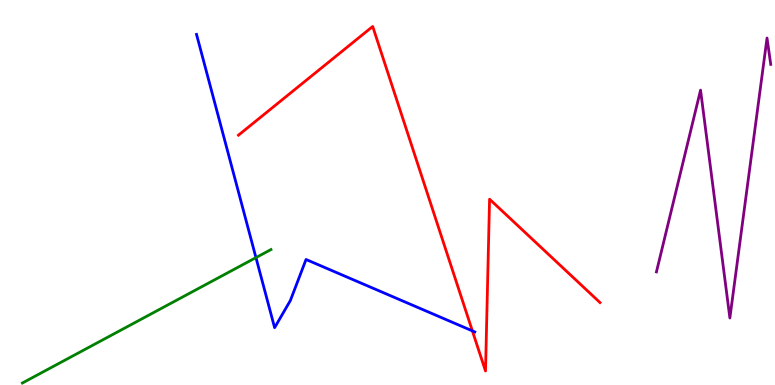[{'lines': ['blue', 'red'], 'intersections': [{'x': 6.1, 'y': 1.41}]}, {'lines': ['green', 'red'], 'intersections': []}, {'lines': ['purple', 'red'], 'intersections': []}, {'lines': ['blue', 'green'], 'intersections': [{'x': 3.3, 'y': 3.31}]}, {'lines': ['blue', 'purple'], 'intersections': []}, {'lines': ['green', 'purple'], 'intersections': []}]